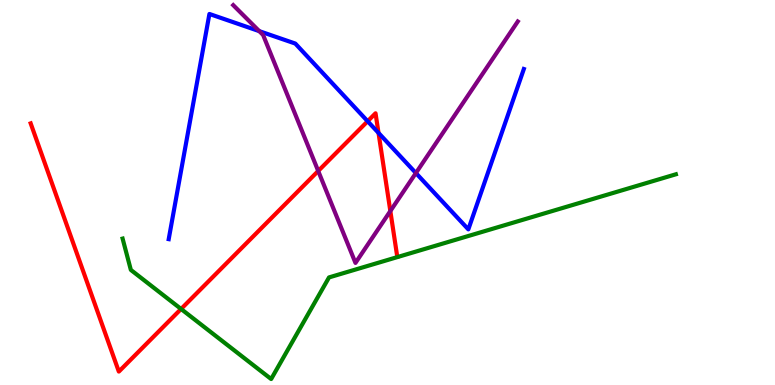[{'lines': ['blue', 'red'], 'intersections': [{'x': 4.74, 'y': 6.85}, {'x': 4.88, 'y': 6.55}]}, {'lines': ['green', 'red'], 'intersections': [{'x': 2.34, 'y': 1.97}]}, {'lines': ['purple', 'red'], 'intersections': [{'x': 4.11, 'y': 5.56}, {'x': 5.04, 'y': 4.52}]}, {'lines': ['blue', 'green'], 'intersections': []}, {'lines': ['blue', 'purple'], 'intersections': [{'x': 3.35, 'y': 9.19}, {'x': 5.37, 'y': 5.51}]}, {'lines': ['green', 'purple'], 'intersections': []}]